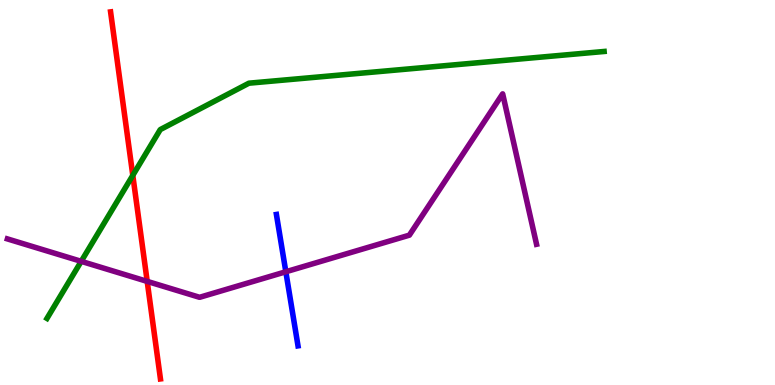[{'lines': ['blue', 'red'], 'intersections': []}, {'lines': ['green', 'red'], 'intersections': [{'x': 1.71, 'y': 5.45}]}, {'lines': ['purple', 'red'], 'intersections': [{'x': 1.9, 'y': 2.69}]}, {'lines': ['blue', 'green'], 'intersections': []}, {'lines': ['blue', 'purple'], 'intersections': [{'x': 3.69, 'y': 2.94}]}, {'lines': ['green', 'purple'], 'intersections': [{'x': 1.05, 'y': 3.21}]}]